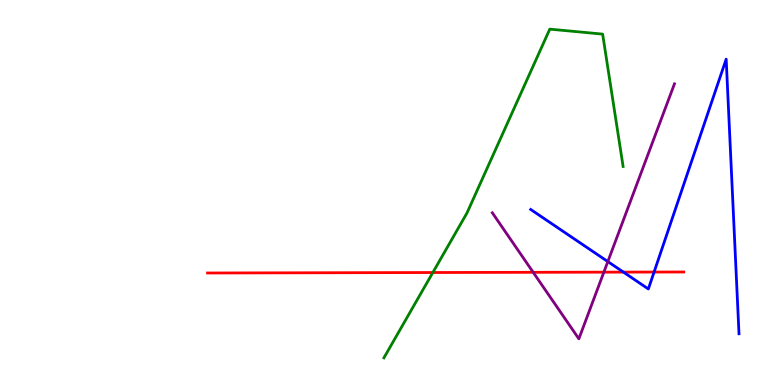[{'lines': ['blue', 'red'], 'intersections': [{'x': 8.04, 'y': 2.93}, {'x': 8.44, 'y': 2.93}]}, {'lines': ['green', 'red'], 'intersections': [{'x': 5.59, 'y': 2.92}]}, {'lines': ['purple', 'red'], 'intersections': [{'x': 6.88, 'y': 2.93}, {'x': 7.79, 'y': 2.93}]}, {'lines': ['blue', 'green'], 'intersections': []}, {'lines': ['blue', 'purple'], 'intersections': [{'x': 7.84, 'y': 3.21}]}, {'lines': ['green', 'purple'], 'intersections': []}]